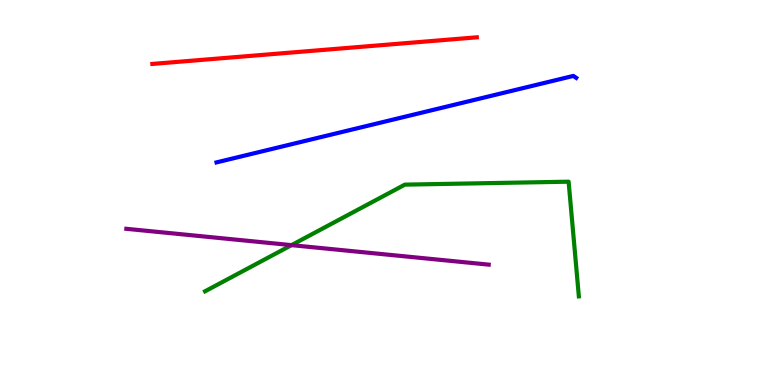[{'lines': ['blue', 'red'], 'intersections': []}, {'lines': ['green', 'red'], 'intersections': []}, {'lines': ['purple', 'red'], 'intersections': []}, {'lines': ['blue', 'green'], 'intersections': []}, {'lines': ['blue', 'purple'], 'intersections': []}, {'lines': ['green', 'purple'], 'intersections': [{'x': 3.76, 'y': 3.63}]}]